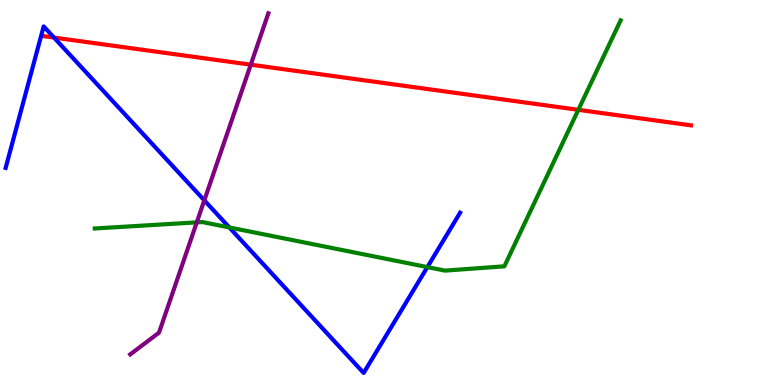[{'lines': ['blue', 'red'], 'intersections': [{'x': 0.696, 'y': 9.02}]}, {'lines': ['green', 'red'], 'intersections': [{'x': 7.46, 'y': 7.15}]}, {'lines': ['purple', 'red'], 'intersections': [{'x': 3.24, 'y': 8.32}]}, {'lines': ['blue', 'green'], 'intersections': [{'x': 2.96, 'y': 4.09}, {'x': 5.51, 'y': 3.06}]}, {'lines': ['blue', 'purple'], 'intersections': [{'x': 2.64, 'y': 4.8}]}, {'lines': ['green', 'purple'], 'intersections': [{'x': 2.54, 'y': 4.22}]}]